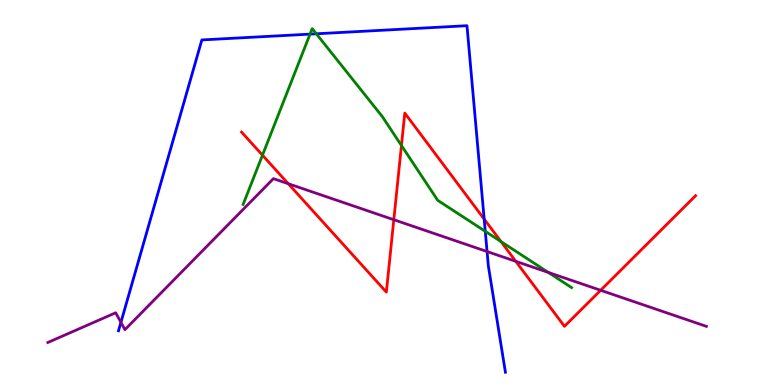[{'lines': ['blue', 'red'], 'intersections': [{'x': 6.25, 'y': 4.31}]}, {'lines': ['green', 'red'], 'intersections': [{'x': 3.39, 'y': 5.97}, {'x': 5.18, 'y': 6.22}, {'x': 6.46, 'y': 3.72}]}, {'lines': ['purple', 'red'], 'intersections': [{'x': 3.72, 'y': 5.23}, {'x': 5.08, 'y': 4.29}, {'x': 6.66, 'y': 3.21}, {'x': 7.75, 'y': 2.46}]}, {'lines': ['blue', 'green'], 'intersections': [{'x': 4.0, 'y': 9.11}, {'x': 4.08, 'y': 9.12}, {'x': 6.26, 'y': 3.99}]}, {'lines': ['blue', 'purple'], 'intersections': [{'x': 1.56, 'y': 1.63}, {'x': 6.28, 'y': 3.47}]}, {'lines': ['green', 'purple'], 'intersections': [{'x': 7.08, 'y': 2.92}]}]